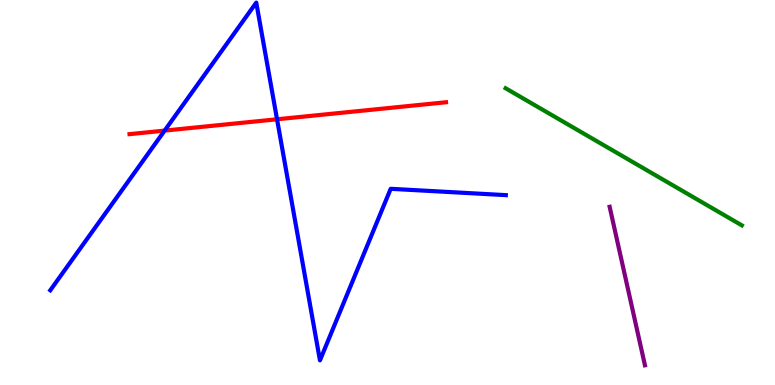[{'lines': ['blue', 'red'], 'intersections': [{'x': 2.12, 'y': 6.61}, {'x': 3.57, 'y': 6.9}]}, {'lines': ['green', 'red'], 'intersections': []}, {'lines': ['purple', 'red'], 'intersections': []}, {'lines': ['blue', 'green'], 'intersections': []}, {'lines': ['blue', 'purple'], 'intersections': []}, {'lines': ['green', 'purple'], 'intersections': []}]